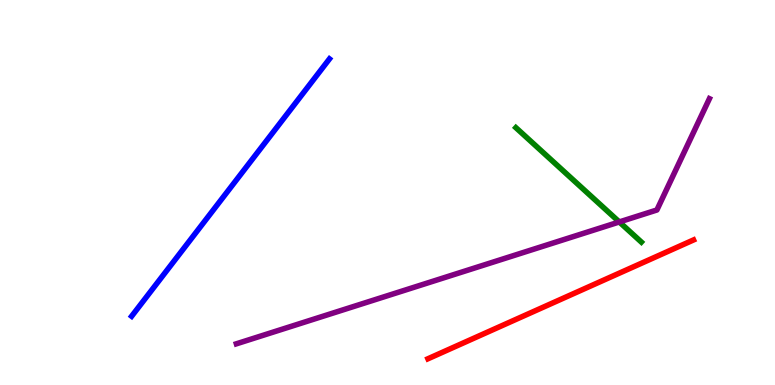[{'lines': ['blue', 'red'], 'intersections': []}, {'lines': ['green', 'red'], 'intersections': []}, {'lines': ['purple', 'red'], 'intersections': []}, {'lines': ['blue', 'green'], 'intersections': []}, {'lines': ['blue', 'purple'], 'intersections': []}, {'lines': ['green', 'purple'], 'intersections': [{'x': 7.99, 'y': 4.24}]}]